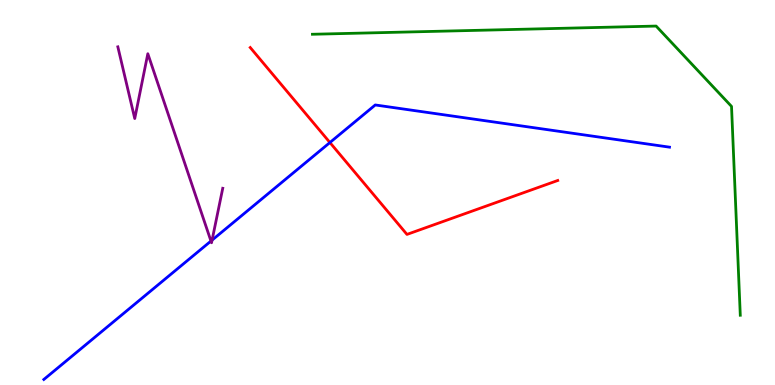[{'lines': ['blue', 'red'], 'intersections': [{'x': 4.26, 'y': 6.3}]}, {'lines': ['green', 'red'], 'intersections': []}, {'lines': ['purple', 'red'], 'intersections': []}, {'lines': ['blue', 'green'], 'intersections': []}, {'lines': ['blue', 'purple'], 'intersections': [{'x': 2.72, 'y': 3.74}, {'x': 2.74, 'y': 3.76}]}, {'lines': ['green', 'purple'], 'intersections': []}]